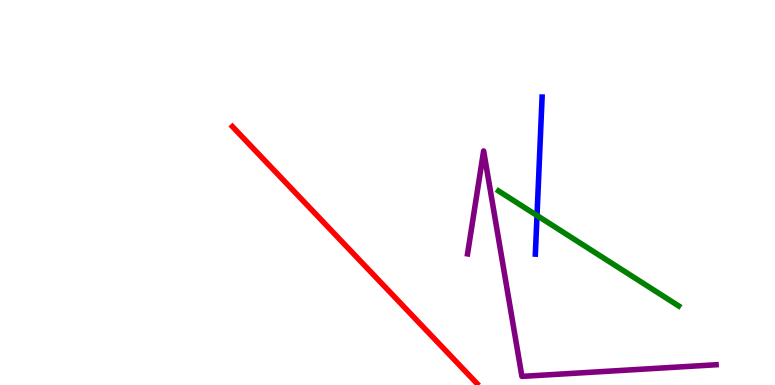[{'lines': ['blue', 'red'], 'intersections': []}, {'lines': ['green', 'red'], 'intersections': []}, {'lines': ['purple', 'red'], 'intersections': []}, {'lines': ['blue', 'green'], 'intersections': [{'x': 6.93, 'y': 4.4}]}, {'lines': ['blue', 'purple'], 'intersections': []}, {'lines': ['green', 'purple'], 'intersections': []}]